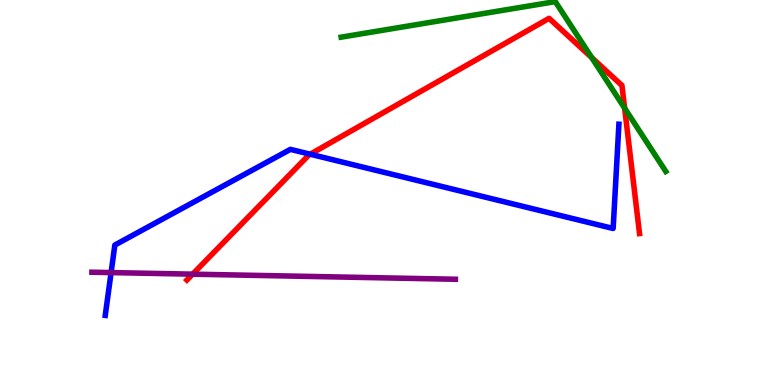[{'lines': ['blue', 'red'], 'intersections': [{'x': 4.0, 'y': 5.99}]}, {'lines': ['green', 'red'], 'intersections': [{'x': 7.64, 'y': 8.5}, {'x': 8.06, 'y': 7.19}]}, {'lines': ['purple', 'red'], 'intersections': [{'x': 2.49, 'y': 2.88}]}, {'lines': ['blue', 'green'], 'intersections': []}, {'lines': ['blue', 'purple'], 'intersections': [{'x': 1.43, 'y': 2.92}]}, {'lines': ['green', 'purple'], 'intersections': []}]